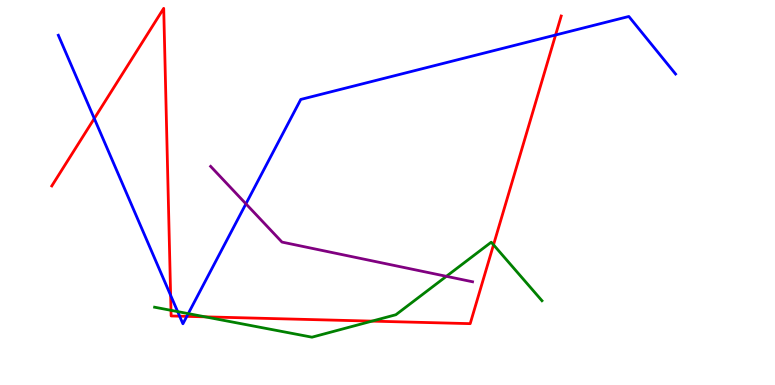[{'lines': ['blue', 'red'], 'intersections': [{'x': 1.22, 'y': 6.92}, {'x': 2.2, 'y': 2.33}, {'x': 2.32, 'y': 1.79}, {'x': 2.41, 'y': 1.78}, {'x': 7.17, 'y': 9.09}]}, {'lines': ['green', 'red'], 'intersections': [{'x': 2.21, 'y': 1.94}, {'x': 2.65, 'y': 1.77}, {'x': 4.8, 'y': 1.66}, {'x': 6.37, 'y': 3.64}]}, {'lines': ['purple', 'red'], 'intersections': []}, {'lines': ['blue', 'green'], 'intersections': [{'x': 2.29, 'y': 1.91}, {'x': 2.43, 'y': 1.85}]}, {'lines': ['blue', 'purple'], 'intersections': [{'x': 3.17, 'y': 4.71}]}, {'lines': ['green', 'purple'], 'intersections': [{'x': 5.76, 'y': 2.82}]}]